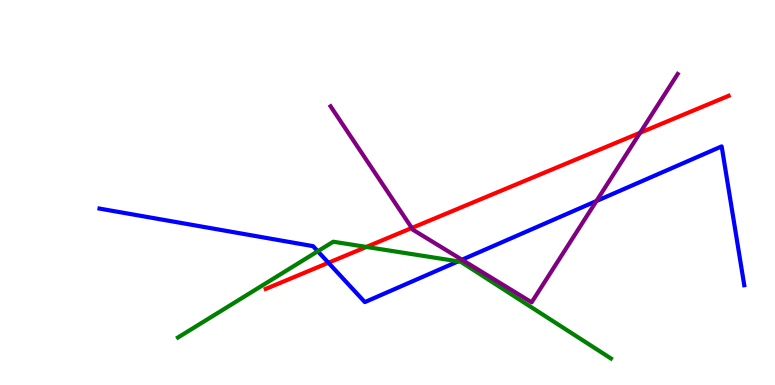[{'lines': ['blue', 'red'], 'intersections': [{'x': 4.24, 'y': 3.18}]}, {'lines': ['green', 'red'], 'intersections': [{'x': 4.73, 'y': 3.59}]}, {'lines': ['purple', 'red'], 'intersections': [{'x': 5.31, 'y': 4.08}, {'x': 8.26, 'y': 6.55}]}, {'lines': ['blue', 'green'], 'intersections': [{'x': 4.1, 'y': 3.47}, {'x': 5.91, 'y': 3.21}]}, {'lines': ['blue', 'purple'], 'intersections': [{'x': 5.96, 'y': 3.25}, {'x': 7.7, 'y': 4.78}]}, {'lines': ['green', 'purple'], 'intersections': []}]